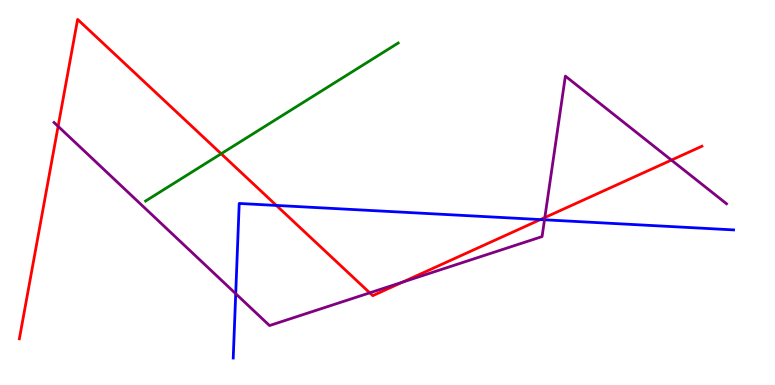[{'lines': ['blue', 'red'], 'intersections': [{'x': 3.57, 'y': 4.66}, {'x': 6.97, 'y': 4.3}]}, {'lines': ['green', 'red'], 'intersections': [{'x': 2.85, 'y': 6.01}]}, {'lines': ['purple', 'red'], 'intersections': [{'x': 0.75, 'y': 6.72}, {'x': 4.77, 'y': 2.39}, {'x': 5.2, 'y': 2.67}, {'x': 7.03, 'y': 4.35}, {'x': 8.66, 'y': 5.84}]}, {'lines': ['blue', 'green'], 'intersections': []}, {'lines': ['blue', 'purple'], 'intersections': [{'x': 3.04, 'y': 2.37}, {'x': 7.03, 'y': 4.29}]}, {'lines': ['green', 'purple'], 'intersections': []}]